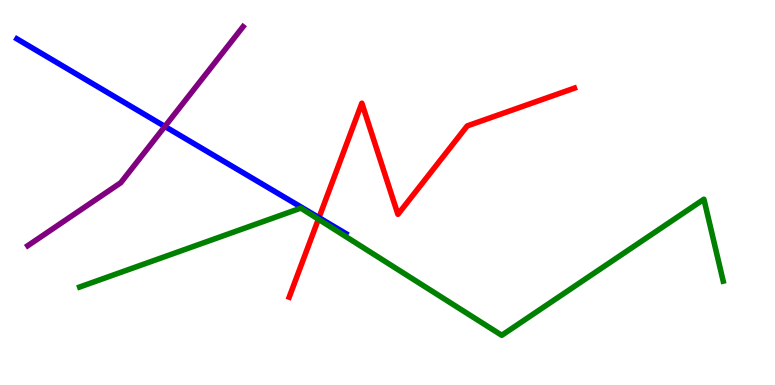[{'lines': ['blue', 'red'], 'intersections': [{'x': 4.12, 'y': 4.35}]}, {'lines': ['green', 'red'], 'intersections': [{'x': 4.11, 'y': 4.31}]}, {'lines': ['purple', 'red'], 'intersections': []}, {'lines': ['blue', 'green'], 'intersections': []}, {'lines': ['blue', 'purple'], 'intersections': [{'x': 2.13, 'y': 6.72}]}, {'lines': ['green', 'purple'], 'intersections': []}]